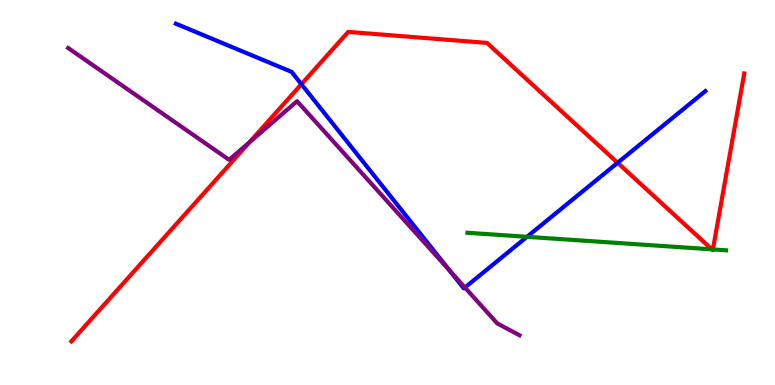[{'lines': ['blue', 'red'], 'intersections': [{'x': 3.89, 'y': 7.81}, {'x': 7.97, 'y': 5.77}]}, {'lines': ['green', 'red'], 'intersections': [{'x': 9.19, 'y': 3.52}, {'x': 9.2, 'y': 3.52}]}, {'lines': ['purple', 'red'], 'intersections': [{'x': 3.22, 'y': 6.3}]}, {'lines': ['blue', 'green'], 'intersections': [{'x': 6.8, 'y': 3.85}]}, {'lines': ['blue', 'purple'], 'intersections': [{'x': 5.8, 'y': 2.98}, {'x': 6.0, 'y': 2.53}]}, {'lines': ['green', 'purple'], 'intersections': []}]